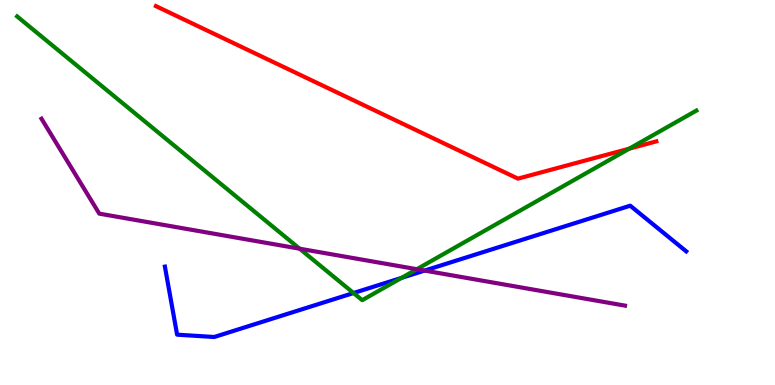[{'lines': ['blue', 'red'], 'intersections': []}, {'lines': ['green', 'red'], 'intersections': [{'x': 8.12, 'y': 6.14}]}, {'lines': ['purple', 'red'], 'intersections': []}, {'lines': ['blue', 'green'], 'intersections': [{'x': 4.56, 'y': 2.39}, {'x': 5.18, 'y': 2.78}]}, {'lines': ['blue', 'purple'], 'intersections': [{'x': 5.48, 'y': 2.97}]}, {'lines': ['green', 'purple'], 'intersections': [{'x': 3.87, 'y': 3.54}, {'x': 5.38, 'y': 3.01}]}]